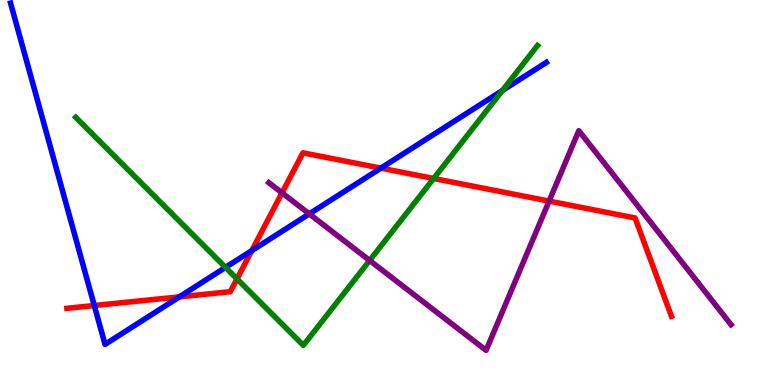[{'lines': ['blue', 'red'], 'intersections': [{'x': 1.22, 'y': 2.06}, {'x': 2.31, 'y': 2.29}, {'x': 3.25, 'y': 3.49}, {'x': 4.91, 'y': 5.63}]}, {'lines': ['green', 'red'], 'intersections': [{'x': 3.06, 'y': 2.76}, {'x': 5.6, 'y': 5.36}]}, {'lines': ['purple', 'red'], 'intersections': [{'x': 3.64, 'y': 4.99}, {'x': 7.09, 'y': 4.78}]}, {'lines': ['blue', 'green'], 'intersections': [{'x': 2.91, 'y': 3.05}, {'x': 6.48, 'y': 7.65}]}, {'lines': ['blue', 'purple'], 'intersections': [{'x': 3.99, 'y': 4.44}]}, {'lines': ['green', 'purple'], 'intersections': [{'x': 4.77, 'y': 3.23}]}]